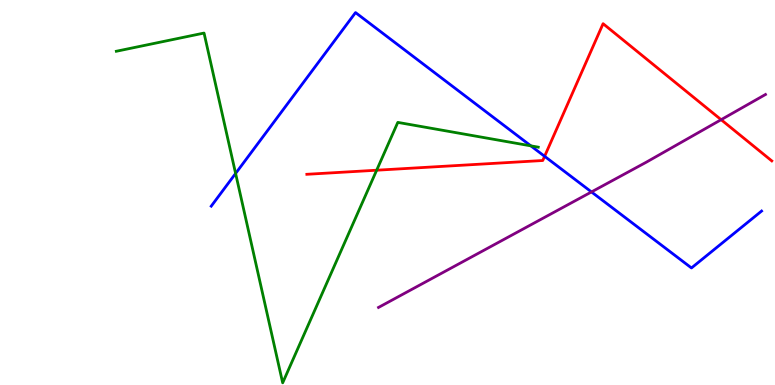[{'lines': ['blue', 'red'], 'intersections': [{'x': 7.03, 'y': 5.94}]}, {'lines': ['green', 'red'], 'intersections': [{'x': 4.86, 'y': 5.58}]}, {'lines': ['purple', 'red'], 'intersections': [{'x': 9.3, 'y': 6.89}]}, {'lines': ['blue', 'green'], 'intersections': [{'x': 3.04, 'y': 5.49}, {'x': 6.85, 'y': 6.21}]}, {'lines': ['blue', 'purple'], 'intersections': [{'x': 7.63, 'y': 5.01}]}, {'lines': ['green', 'purple'], 'intersections': []}]